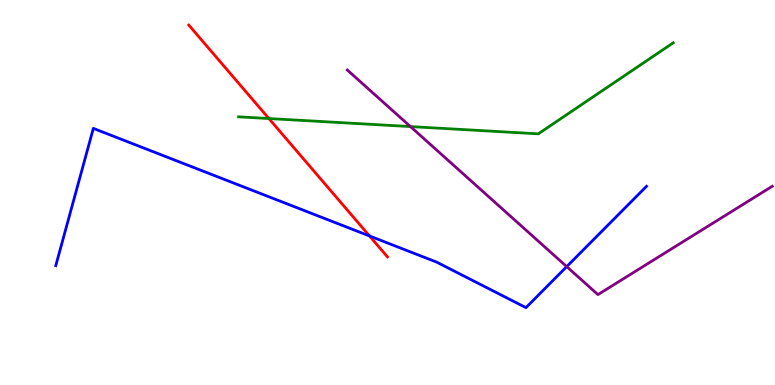[{'lines': ['blue', 'red'], 'intersections': [{'x': 4.77, 'y': 3.87}]}, {'lines': ['green', 'red'], 'intersections': [{'x': 3.47, 'y': 6.92}]}, {'lines': ['purple', 'red'], 'intersections': []}, {'lines': ['blue', 'green'], 'intersections': []}, {'lines': ['blue', 'purple'], 'intersections': [{'x': 7.31, 'y': 3.07}]}, {'lines': ['green', 'purple'], 'intersections': [{'x': 5.3, 'y': 6.71}]}]